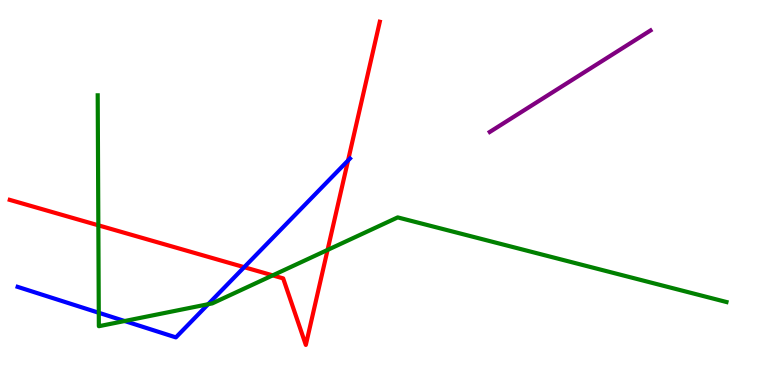[{'lines': ['blue', 'red'], 'intersections': [{'x': 3.15, 'y': 3.06}, {'x': 4.49, 'y': 5.83}]}, {'lines': ['green', 'red'], 'intersections': [{'x': 1.27, 'y': 4.15}, {'x': 3.52, 'y': 2.85}, {'x': 4.23, 'y': 3.51}]}, {'lines': ['purple', 'red'], 'intersections': []}, {'lines': ['blue', 'green'], 'intersections': [{'x': 1.27, 'y': 1.88}, {'x': 1.61, 'y': 1.66}, {'x': 2.69, 'y': 2.1}]}, {'lines': ['blue', 'purple'], 'intersections': []}, {'lines': ['green', 'purple'], 'intersections': []}]